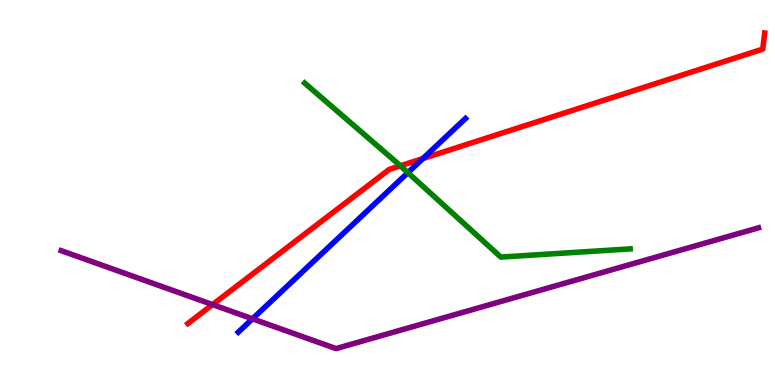[{'lines': ['blue', 'red'], 'intersections': [{'x': 5.46, 'y': 5.88}]}, {'lines': ['green', 'red'], 'intersections': [{'x': 5.17, 'y': 5.69}]}, {'lines': ['purple', 'red'], 'intersections': [{'x': 2.74, 'y': 2.09}]}, {'lines': ['blue', 'green'], 'intersections': [{'x': 5.26, 'y': 5.52}]}, {'lines': ['blue', 'purple'], 'intersections': [{'x': 3.26, 'y': 1.72}]}, {'lines': ['green', 'purple'], 'intersections': []}]